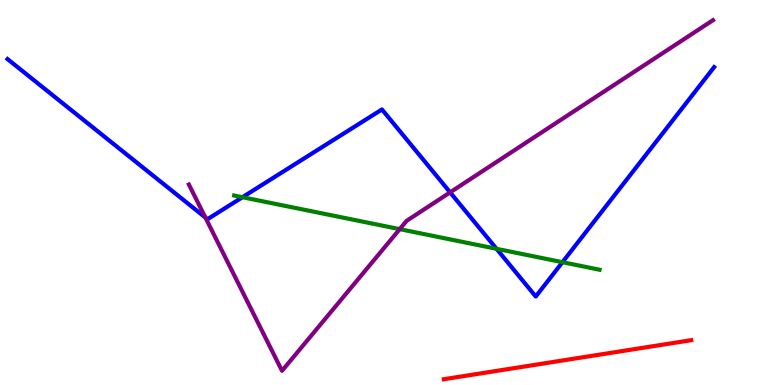[{'lines': ['blue', 'red'], 'intersections': []}, {'lines': ['green', 'red'], 'intersections': []}, {'lines': ['purple', 'red'], 'intersections': []}, {'lines': ['blue', 'green'], 'intersections': [{'x': 3.13, 'y': 4.88}, {'x': 6.41, 'y': 3.54}, {'x': 7.26, 'y': 3.19}]}, {'lines': ['blue', 'purple'], 'intersections': [{'x': 2.65, 'y': 4.35}, {'x': 5.81, 'y': 5.0}]}, {'lines': ['green', 'purple'], 'intersections': [{'x': 5.16, 'y': 4.05}]}]